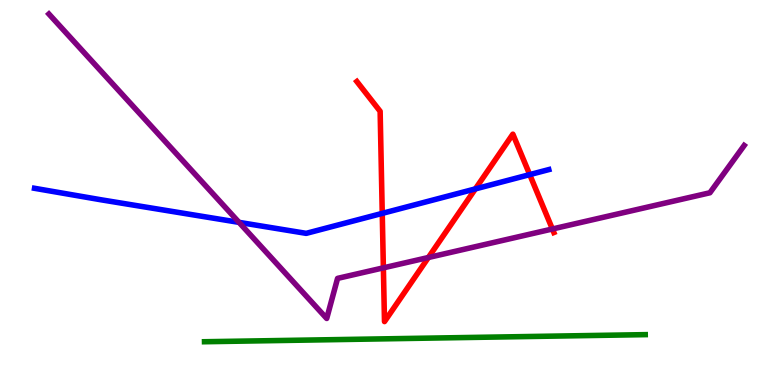[{'lines': ['blue', 'red'], 'intersections': [{'x': 4.93, 'y': 4.46}, {'x': 6.13, 'y': 5.09}, {'x': 6.84, 'y': 5.46}]}, {'lines': ['green', 'red'], 'intersections': []}, {'lines': ['purple', 'red'], 'intersections': [{'x': 4.95, 'y': 3.04}, {'x': 5.53, 'y': 3.31}, {'x': 7.13, 'y': 4.05}]}, {'lines': ['blue', 'green'], 'intersections': []}, {'lines': ['blue', 'purple'], 'intersections': [{'x': 3.08, 'y': 4.22}]}, {'lines': ['green', 'purple'], 'intersections': []}]